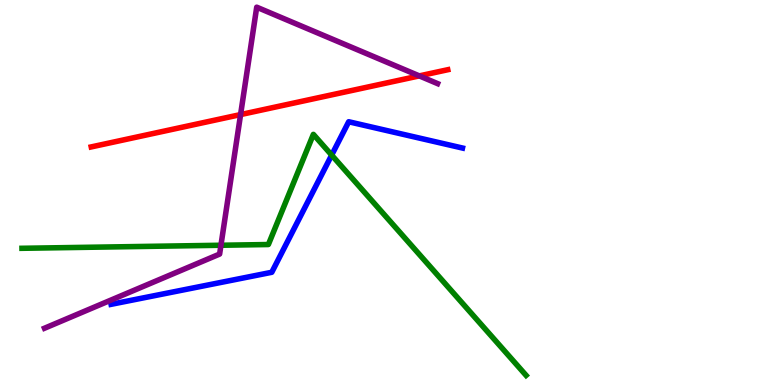[{'lines': ['blue', 'red'], 'intersections': []}, {'lines': ['green', 'red'], 'intersections': []}, {'lines': ['purple', 'red'], 'intersections': [{'x': 3.1, 'y': 7.02}, {'x': 5.41, 'y': 8.03}]}, {'lines': ['blue', 'green'], 'intersections': [{'x': 4.28, 'y': 5.97}]}, {'lines': ['blue', 'purple'], 'intersections': []}, {'lines': ['green', 'purple'], 'intersections': [{'x': 2.85, 'y': 3.63}]}]